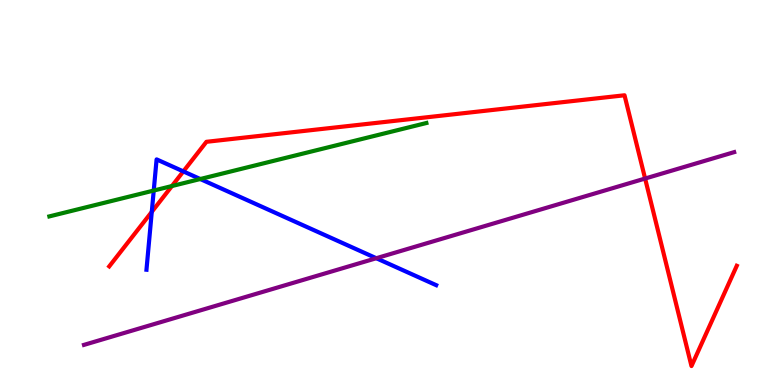[{'lines': ['blue', 'red'], 'intersections': [{'x': 1.96, 'y': 4.5}, {'x': 2.37, 'y': 5.55}]}, {'lines': ['green', 'red'], 'intersections': [{'x': 2.22, 'y': 5.17}]}, {'lines': ['purple', 'red'], 'intersections': [{'x': 8.32, 'y': 5.36}]}, {'lines': ['blue', 'green'], 'intersections': [{'x': 1.98, 'y': 5.05}, {'x': 2.58, 'y': 5.35}]}, {'lines': ['blue', 'purple'], 'intersections': [{'x': 4.86, 'y': 3.29}]}, {'lines': ['green', 'purple'], 'intersections': []}]